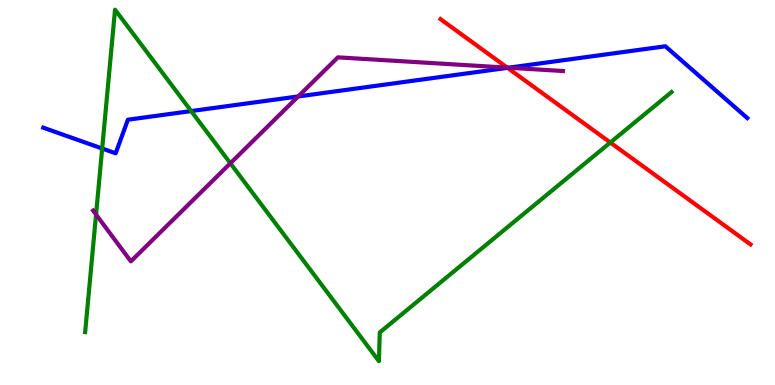[{'lines': ['blue', 'red'], 'intersections': [{'x': 6.55, 'y': 8.24}]}, {'lines': ['green', 'red'], 'intersections': [{'x': 7.87, 'y': 6.3}]}, {'lines': ['purple', 'red'], 'intersections': [{'x': 6.55, 'y': 8.24}]}, {'lines': ['blue', 'green'], 'intersections': [{'x': 1.32, 'y': 6.14}, {'x': 2.47, 'y': 7.12}]}, {'lines': ['blue', 'purple'], 'intersections': [{'x': 3.85, 'y': 7.49}, {'x': 6.56, 'y': 8.24}]}, {'lines': ['green', 'purple'], 'intersections': [{'x': 1.24, 'y': 4.43}, {'x': 2.97, 'y': 5.76}]}]